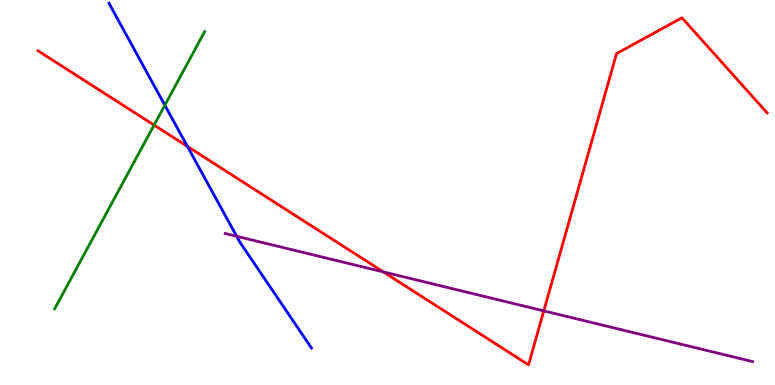[{'lines': ['blue', 'red'], 'intersections': [{'x': 2.42, 'y': 6.2}]}, {'lines': ['green', 'red'], 'intersections': [{'x': 1.99, 'y': 6.75}]}, {'lines': ['purple', 'red'], 'intersections': [{'x': 4.95, 'y': 2.94}, {'x': 7.02, 'y': 1.93}]}, {'lines': ['blue', 'green'], 'intersections': [{'x': 2.13, 'y': 7.27}]}, {'lines': ['blue', 'purple'], 'intersections': [{'x': 3.05, 'y': 3.86}]}, {'lines': ['green', 'purple'], 'intersections': []}]